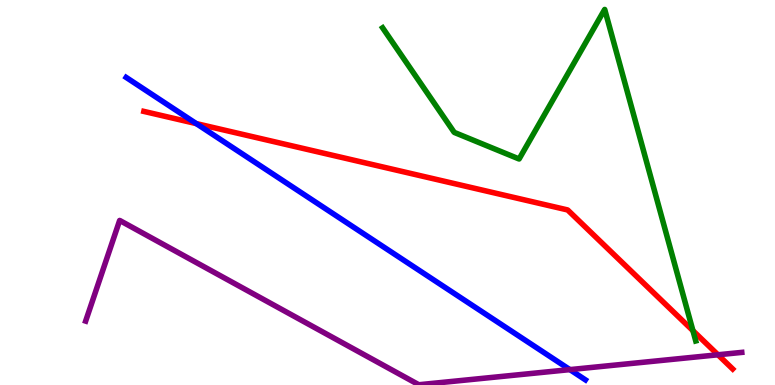[{'lines': ['blue', 'red'], 'intersections': [{'x': 2.53, 'y': 6.79}]}, {'lines': ['green', 'red'], 'intersections': [{'x': 8.94, 'y': 1.41}]}, {'lines': ['purple', 'red'], 'intersections': [{'x': 9.26, 'y': 0.785}]}, {'lines': ['blue', 'green'], 'intersections': []}, {'lines': ['blue', 'purple'], 'intersections': [{'x': 7.35, 'y': 0.4}]}, {'lines': ['green', 'purple'], 'intersections': []}]